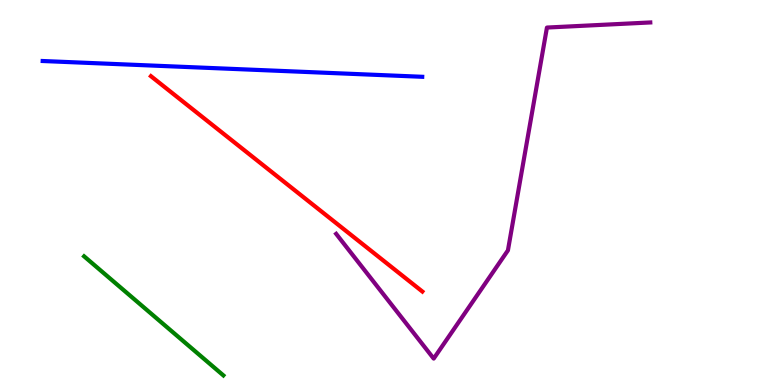[{'lines': ['blue', 'red'], 'intersections': []}, {'lines': ['green', 'red'], 'intersections': []}, {'lines': ['purple', 'red'], 'intersections': []}, {'lines': ['blue', 'green'], 'intersections': []}, {'lines': ['blue', 'purple'], 'intersections': []}, {'lines': ['green', 'purple'], 'intersections': []}]